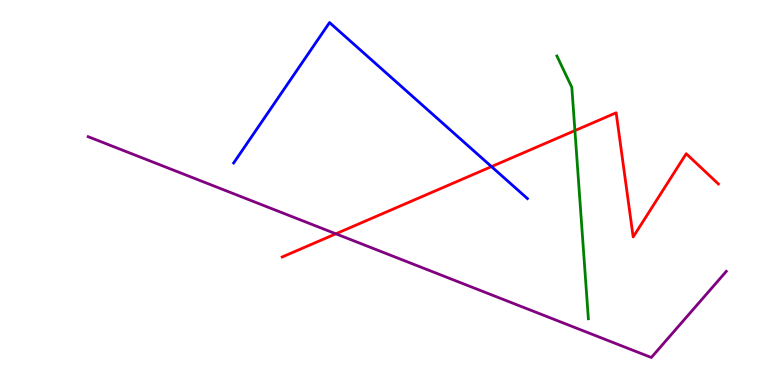[{'lines': ['blue', 'red'], 'intersections': [{'x': 6.34, 'y': 5.67}]}, {'lines': ['green', 'red'], 'intersections': [{'x': 7.42, 'y': 6.61}]}, {'lines': ['purple', 'red'], 'intersections': [{'x': 4.33, 'y': 3.93}]}, {'lines': ['blue', 'green'], 'intersections': []}, {'lines': ['blue', 'purple'], 'intersections': []}, {'lines': ['green', 'purple'], 'intersections': []}]